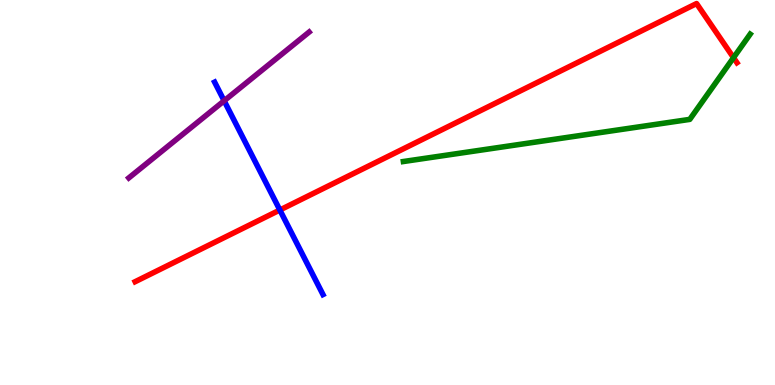[{'lines': ['blue', 'red'], 'intersections': [{'x': 3.61, 'y': 4.55}]}, {'lines': ['green', 'red'], 'intersections': [{'x': 9.46, 'y': 8.5}]}, {'lines': ['purple', 'red'], 'intersections': []}, {'lines': ['blue', 'green'], 'intersections': []}, {'lines': ['blue', 'purple'], 'intersections': [{'x': 2.89, 'y': 7.38}]}, {'lines': ['green', 'purple'], 'intersections': []}]